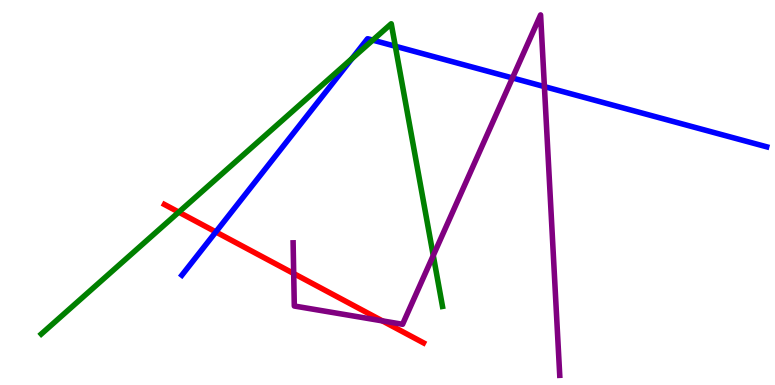[{'lines': ['blue', 'red'], 'intersections': [{'x': 2.79, 'y': 3.98}]}, {'lines': ['green', 'red'], 'intersections': [{'x': 2.31, 'y': 4.49}]}, {'lines': ['purple', 'red'], 'intersections': [{'x': 3.79, 'y': 2.9}, {'x': 4.93, 'y': 1.67}]}, {'lines': ['blue', 'green'], 'intersections': [{'x': 4.54, 'y': 8.48}, {'x': 4.81, 'y': 8.96}, {'x': 5.1, 'y': 8.8}]}, {'lines': ['blue', 'purple'], 'intersections': [{'x': 6.61, 'y': 7.98}, {'x': 7.02, 'y': 7.75}]}, {'lines': ['green', 'purple'], 'intersections': [{'x': 5.59, 'y': 3.36}]}]